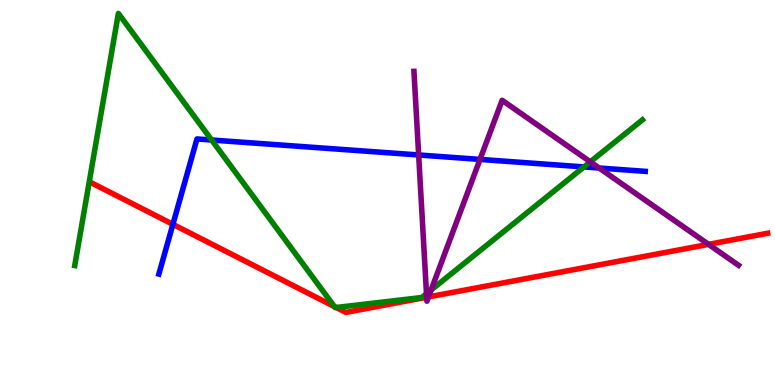[{'lines': ['blue', 'red'], 'intersections': [{'x': 2.23, 'y': 4.17}]}, {'lines': ['green', 'red'], 'intersections': [{'x': 4.31, 'y': 2.04}, {'x': 4.34, 'y': 2.01}]}, {'lines': ['purple', 'red'], 'intersections': [{'x': 5.51, 'y': 2.28}, {'x': 5.53, 'y': 2.29}, {'x': 9.14, 'y': 3.65}]}, {'lines': ['blue', 'green'], 'intersections': [{'x': 2.73, 'y': 6.36}, {'x': 7.54, 'y': 5.66}]}, {'lines': ['blue', 'purple'], 'intersections': [{'x': 5.4, 'y': 5.97}, {'x': 6.19, 'y': 5.86}, {'x': 7.73, 'y': 5.64}]}, {'lines': ['green', 'purple'], 'intersections': [{'x': 5.5, 'y': 2.37}, {'x': 5.56, 'y': 2.47}, {'x': 7.62, 'y': 5.8}]}]